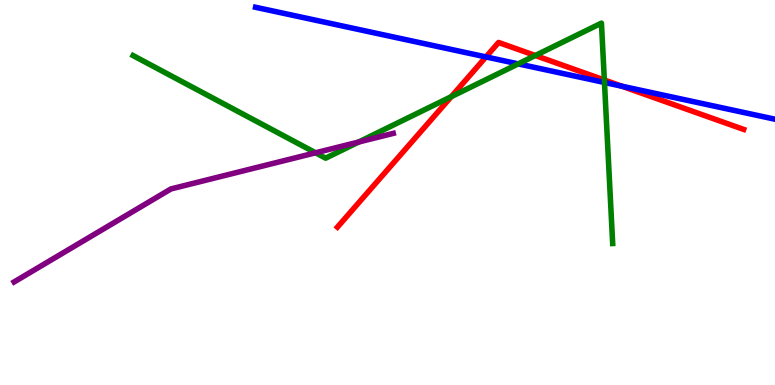[{'lines': ['blue', 'red'], 'intersections': [{'x': 6.27, 'y': 8.52}, {'x': 8.02, 'y': 7.76}]}, {'lines': ['green', 'red'], 'intersections': [{'x': 5.82, 'y': 7.49}, {'x': 6.91, 'y': 8.56}, {'x': 7.8, 'y': 7.92}]}, {'lines': ['purple', 'red'], 'intersections': []}, {'lines': ['blue', 'green'], 'intersections': [{'x': 6.69, 'y': 8.34}, {'x': 7.8, 'y': 7.86}]}, {'lines': ['blue', 'purple'], 'intersections': []}, {'lines': ['green', 'purple'], 'intersections': [{'x': 4.07, 'y': 6.03}, {'x': 4.63, 'y': 6.31}]}]